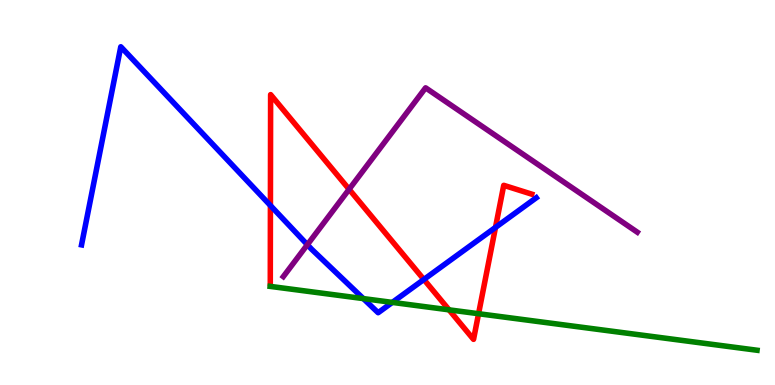[{'lines': ['blue', 'red'], 'intersections': [{'x': 3.49, 'y': 4.66}, {'x': 5.47, 'y': 2.74}, {'x': 6.39, 'y': 4.09}]}, {'lines': ['green', 'red'], 'intersections': [{'x': 5.79, 'y': 1.95}, {'x': 6.18, 'y': 1.85}]}, {'lines': ['purple', 'red'], 'intersections': [{'x': 4.5, 'y': 5.08}]}, {'lines': ['blue', 'green'], 'intersections': [{'x': 4.69, 'y': 2.24}, {'x': 5.06, 'y': 2.15}]}, {'lines': ['blue', 'purple'], 'intersections': [{'x': 3.97, 'y': 3.64}]}, {'lines': ['green', 'purple'], 'intersections': []}]